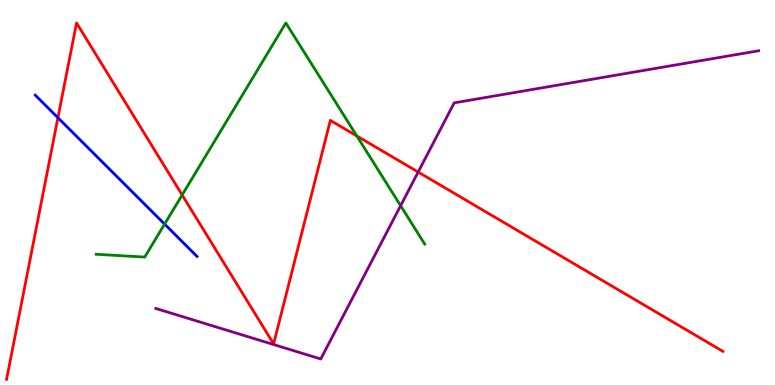[{'lines': ['blue', 'red'], 'intersections': [{'x': 0.747, 'y': 6.94}]}, {'lines': ['green', 'red'], 'intersections': [{'x': 2.35, 'y': 4.94}, {'x': 4.6, 'y': 6.47}]}, {'lines': ['purple', 'red'], 'intersections': [{'x': 5.4, 'y': 5.53}]}, {'lines': ['blue', 'green'], 'intersections': [{'x': 2.12, 'y': 4.18}]}, {'lines': ['blue', 'purple'], 'intersections': []}, {'lines': ['green', 'purple'], 'intersections': [{'x': 5.17, 'y': 4.66}]}]